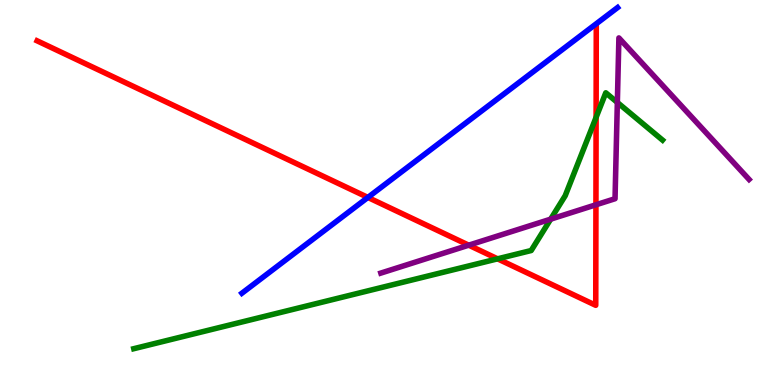[{'lines': ['blue', 'red'], 'intersections': [{'x': 4.75, 'y': 4.87}]}, {'lines': ['green', 'red'], 'intersections': [{'x': 6.42, 'y': 3.28}, {'x': 7.69, 'y': 6.95}]}, {'lines': ['purple', 'red'], 'intersections': [{'x': 6.05, 'y': 3.63}, {'x': 7.69, 'y': 4.68}]}, {'lines': ['blue', 'green'], 'intersections': []}, {'lines': ['blue', 'purple'], 'intersections': []}, {'lines': ['green', 'purple'], 'intersections': [{'x': 7.11, 'y': 4.31}, {'x': 7.97, 'y': 7.34}]}]